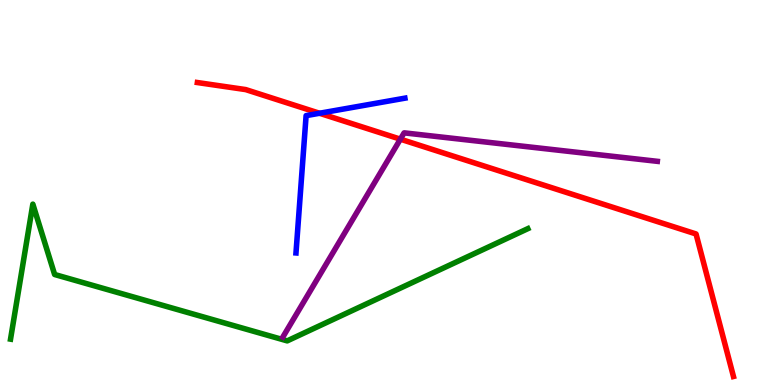[{'lines': ['blue', 'red'], 'intersections': [{'x': 4.12, 'y': 7.06}]}, {'lines': ['green', 'red'], 'intersections': []}, {'lines': ['purple', 'red'], 'intersections': [{'x': 5.17, 'y': 6.39}]}, {'lines': ['blue', 'green'], 'intersections': []}, {'lines': ['blue', 'purple'], 'intersections': []}, {'lines': ['green', 'purple'], 'intersections': []}]